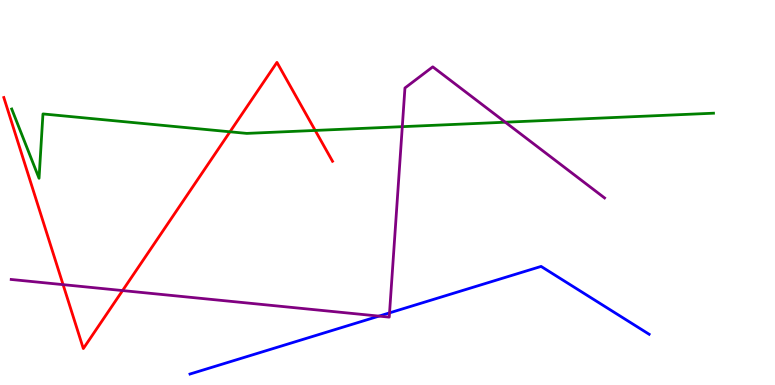[{'lines': ['blue', 'red'], 'intersections': []}, {'lines': ['green', 'red'], 'intersections': [{'x': 2.97, 'y': 6.58}, {'x': 4.07, 'y': 6.61}]}, {'lines': ['purple', 'red'], 'intersections': [{'x': 0.814, 'y': 2.61}, {'x': 1.58, 'y': 2.45}]}, {'lines': ['blue', 'green'], 'intersections': []}, {'lines': ['blue', 'purple'], 'intersections': [{'x': 4.89, 'y': 1.79}, {'x': 5.03, 'y': 1.87}]}, {'lines': ['green', 'purple'], 'intersections': [{'x': 5.19, 'y': 6.71}, {'x': 6.52, 'y': 6.83}]}]